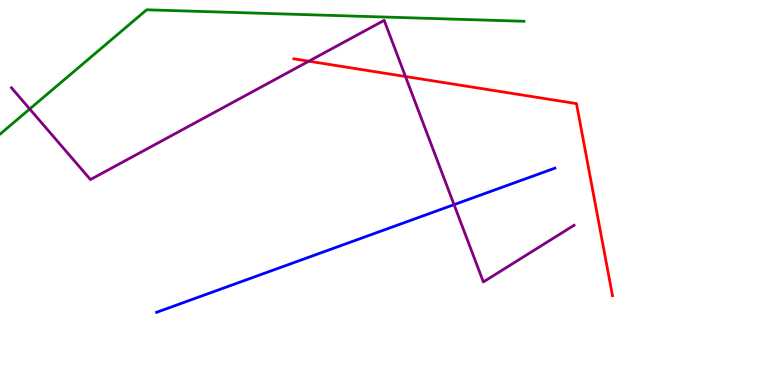[{'lines': ['blue', 'red'], 'intersections': []}, {'lines': ['green', 'red'], 'intersections': []}, {'lines': ['purple', 'red'], 'intersections': [{'x': 3.98, 'y': 8.41}, {'x': 5.23, 'y': 8.01}]}, {'lines': ['blue', 'green'], 'intersections': []}, {'lines': ['blue', 'purple'], 'intersections': [{'x': 5.86, 'y': 4.68}]}, {'lines': ['green', 'purple'], 'intersections': [{'x': 0.383, 'y': 7.17}]}]